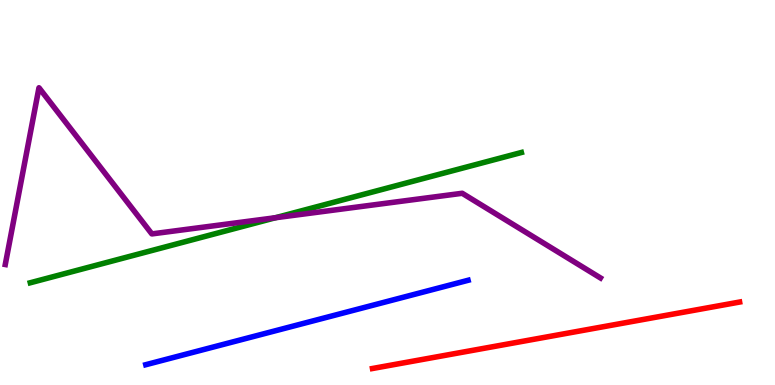[{'lines': ['blue', 'red'], 'intersections': []}, {'lines': ['green', 'red'], 'intersections': []}, {'lines': ['purple', 'red'], 'intersections': []}, {'lines': ['blue', 'green'], 'intersections': []}, {'lines': ['blue', 'purple'], 'intersections': []}, {'lines': ['green', 'purple'], 'intersections': [{'x': 3.55, 'y': 4.34}]}]